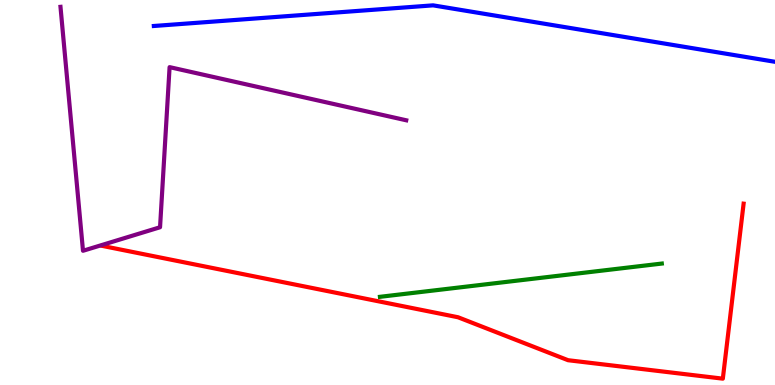[{'lines': ['blue', 'red'], 'intersections': []}, {'lines': ['green', 'red'], 'intersections': []}, {'lines': ['purple', 'red'], 'intersections': []}, {'lines': ['blue', 'green'], 'intersections': []}, {'lines': ['blue', 'purple'], 'intersections': []}, {'lines': ['green', 'purple'], 'intersections': []}]